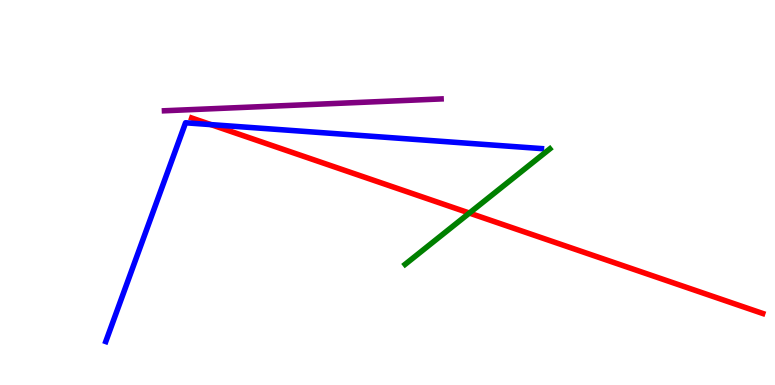[{'lines': ['blue', 'red'], 'intersections': [{'x': 2.72, 'y': 6.76}]}, {'lines': ['green', 'red'], 'intersections': [{'x': 6.06, 'y': 4.47}]}, {'lines': ['purple', 'red'], 'intersections': []}, {'lines': ['blue', 'green'], 'intersections': []}, {'lines': ['blue', 'purple'], 'intersections': []}, {'lines': ['green', 'purple'], 'intersections': []}]